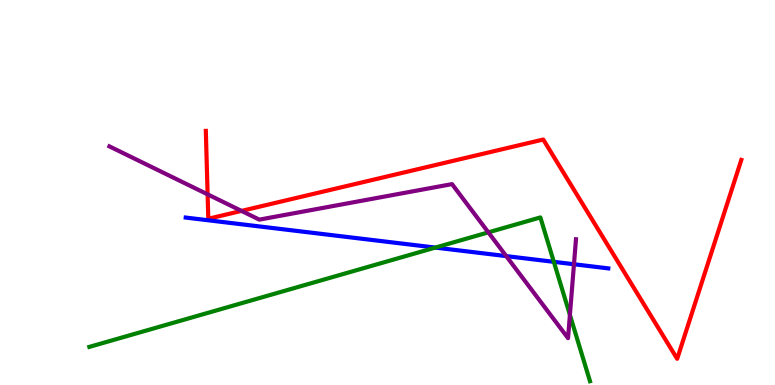[{'lines': ['blue', 'red'], 'intersections': []}, {'lines': ['green', 'red'], 'intersections': []}, {'lines': ['purple', 'red'], 'intersections': [{'x': 2.68, 'y': 4.95}, {'x': 3.12, 'y': 4.52}]}, {'lines': ['blue', 'green'], 'intersections': [{'x': 5.62, 'y': 3.57}, {'x': 7.15, 'y': 3.2}]}, {'lines': ['blue', 'purple'], 'intersections': [{'x': 6.53, 'y': 3.35}, {'x': 7.41, 'y': 3.14}]}, {'lines': ['green', 'purple'], 'intersections': [{'x': 6.3, 'y': 3.96}, {'x': 7.35, 'y': 1.82}]}]